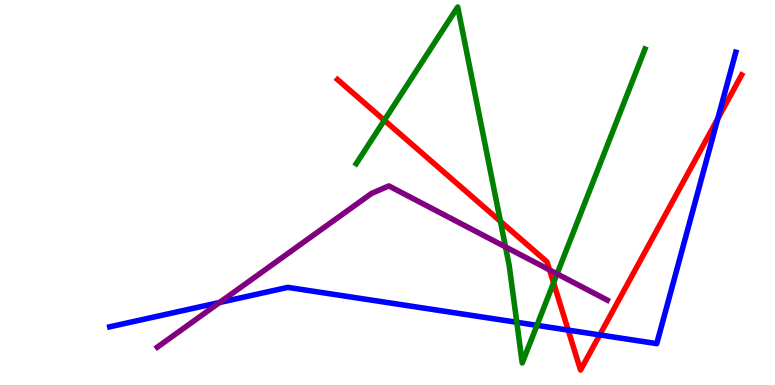[{'lines': ['blue', 'red'], 'intersections': [{'x': 7.33, 'y': 1.43}, {'x': 7.74, 'y': 1.3}, {'x': 9.26, 'y': 6.92}]}, {'lines': ['green', 'red'], 'intersections': [{'x': 4.96, 'y': 6.88}, {'x': 6.46, 'y': 4.25}, {'x': 7.14, 'y': 2.65}]}, {'lines': ['purple', 'red'], 'intersections': [{'x': 7.09, 'y': 2.99}]}, {'lines': ['blue', 'green'], 'intersections': [{'x': 6.67, 'y': 1.63}, {'x': 6.93, 'y': 1.55}]}, {'lines': ['blue', 'purple'], 'intersections': [{'x': 2.83, 'y': 2.14}]}, {'lines': ['green', 'purple'], 'intersections': [{'x': 6.52, 'y': 3.59}, {'x': 7.19, 'y': 2.89}]}]